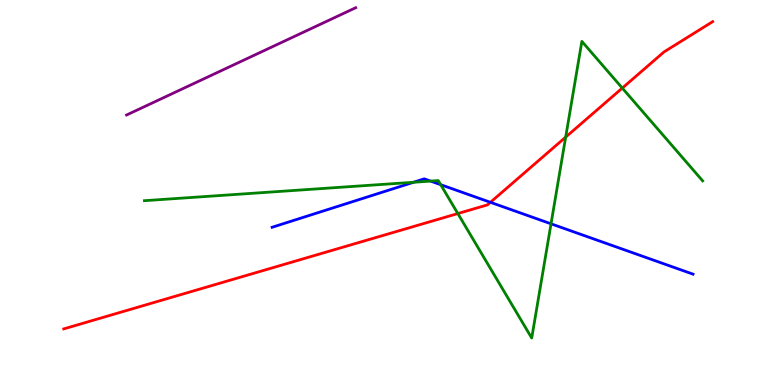[{'lines': ['blue', 'red'], 'intersections': [{'x': 6.33, 'y': 4.75}]}, {'lines': ['green', 'red'], 'intersections': [{'x': 5.91, 'y': 4.45}, {'x': 7.3, 'y': 6.44}, {'x': 8.03, 'y': 7.71}]}, {'lines': ['purple', 'red'], 'intersections': []}, {'lines': ['blue', 'green'], 'intersections': [{'x': 5.33, 'y': 5.27}, {'x': 5.56, 'y': 5.3}, {'x': 5.69, 'y': 5.2}, {'x': 7.11, 'y': 4.19}]}, {'lines': ['blue', 'purple'], 'intersections': []}, {'lines': ['green', 'purple'], 'intersections': []}]